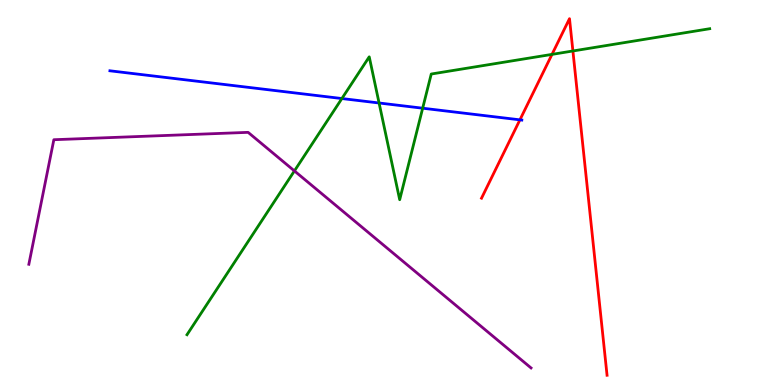[{'lines': ['blue', 'red'], 'intersections': [{'x': 6.71, 'y': 6.89}]}, {'lines': ['green', 'red'], 'intersections': [{'x': 7.12, 'y': 8.59}, {'x': 7.39, 'y': 8.68}]}, {'lines': ['purple', 'red'], 'intersections': []}, {'lines': ['blue', 'green'], 'intersections': [{'x': 4.41, 'y': 7.44}, {'x': 4.89, 'y': 7.32}, {'x': 5.45, 'y': 7.19}]}, {'lines': ['blue', 'purple'], 'intersections': []}, {'lines': ['green', 'purple'], 'intersections': [{'x': 3.8, 'y': 5.56}]}]